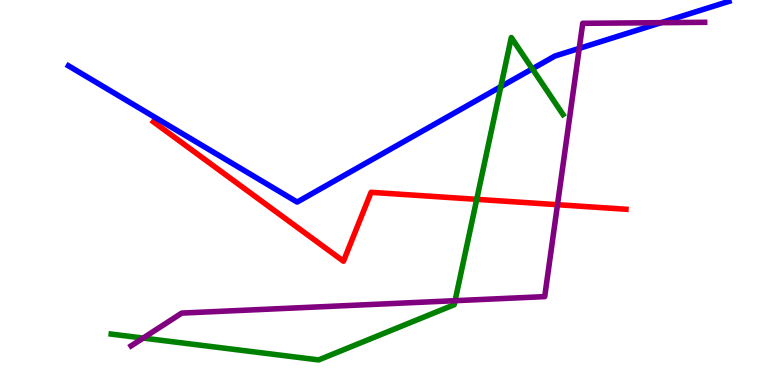[{'lines': ['blue', 'red'], 'intersections': []}, {'lines': ['green', 'red'], 'intersections': [{'x': 6.15, 'y': 4.82}]}, {'lines': ['purple', 'red'], 'intersections': [{'x': 7.19, 'y': 4.68}]}, {'lines': ['blue', 'green'], 'intersections': [{'x': 6.46, 'y': 7.75}, {'x': 6.87, 'y': 8.21}]}, {'lines': ['blue', 'purple'], 'intersections': [{'x': 7.47, 'y': 8.74}, {'x': 8.53, 'y': 9.41}]}, {'lines': ['green', 'purple'], 'intersections': [{'x': 1.85, 'y': 1.22}, {'x': 5.87, 'y': 2.19}]}]